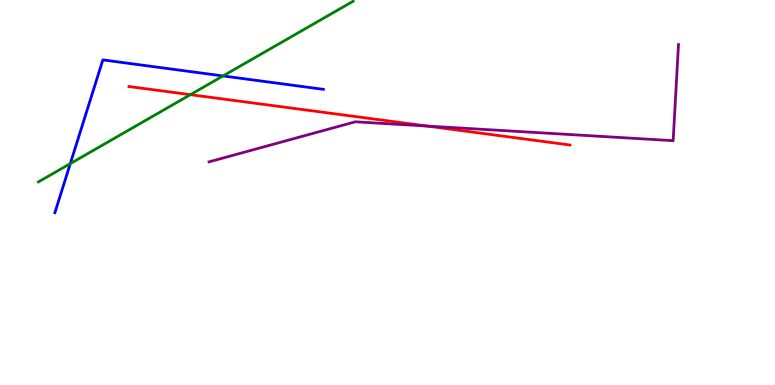[{'lines': ['blue', 'red'], 'intersections': []}, {'lines': ['green', 'red'], 'intersections': [{'x': 2.46, 'y': 7.54}]}, {'lines': ['purple', 'red'], 'intersections': [{'x': 5.51, 'y': 6.73}]}, {'lines': ['blue', 'green'], 'intersections': [{'x': 0.907, 'y': 5.75}, {'x': 2.88, 'y': 8.03}]}, {'lines': ['blue', 'purple'], 'intersections': []}, {'lines': ['green', 'purple'], 'intersections': []}]